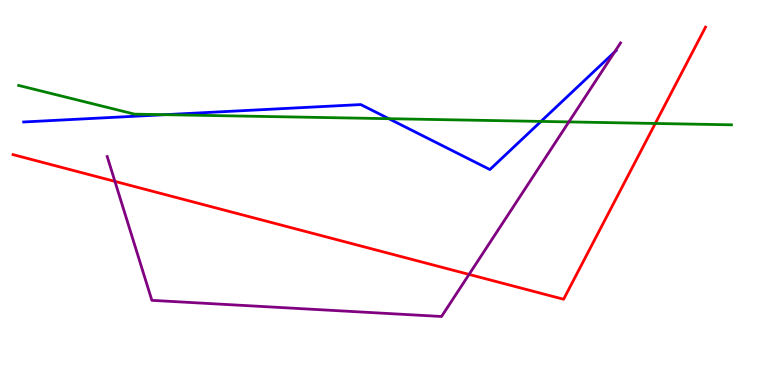[{'lines': ['blue', 'red'], 'intersections': []}, {'lines': ['green', 'red'], 'intersections': [{'x': 8.46, 'y': 6.79}]}, {'lines': ['purple', 'red'], 'intersections': [{'x': 1.48, 'y': 5.29}, {'x': 6.05, 'y': 2.87}]}, {'lines': ['blue', 'green'], 'intersections': [{'x': 2.13, 'y': 7.02}, {'x': 5.02, 'y': 6.92}, {'x': 6.98, 'y': 6.85}]}, {'lines': ['blue', 'purple'], 'intersections': [{'x': 7.93, 'y': 8.65}]}, {'lines': ['green', 'purple'], 'intersections': [{'x': 7.34, 'y': 6.83}]}]